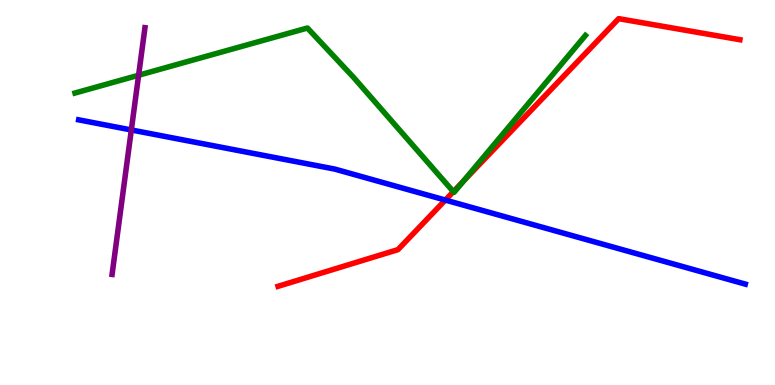[{'lines': ['blue', 'red'], 'intersections': [{'x': 5.75, 'y': 4.8}]}, {'lines': ['green', 'red'], 'intersections': [{'x': 5.85, 'y': 5.02}, {'x': 5.98, 'y': 5.3}]}, {'lines': ['purple', 'red'], 'intersections': []}, {'lines': ['blue', 'green'], 'intersections': []}, {'lines': ['blue', 'purple'], 'intersections': [{'x': 1.69, 'y': 6.62}]}, {'lines': ['green', 'purple'], 'intersections': [{'x': 1.79, 'y': 8.05}]}]